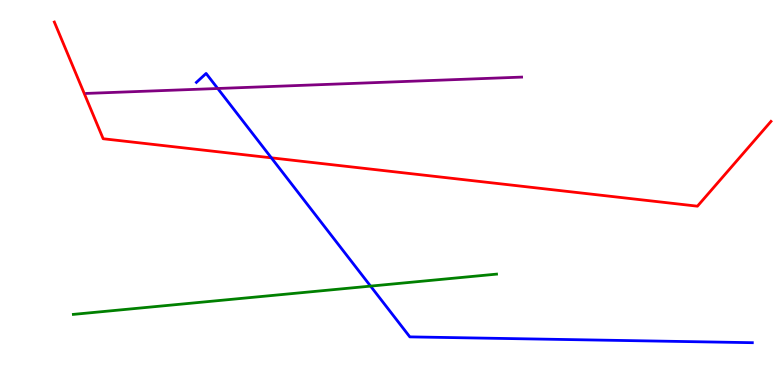[{'lines': ['blue', 'red'], 'intersections': [{'x': 3.5, 'y': 5.9}]}, {'lines': ['green', 'red'], 'intersections': []}, {'lines': ['purple', 'red'], 'intersections': []}, {'lines': ['blue', 'green'], 'intersections': [{'x': 4.78, 'y': 2.57}]}, {'lines': ['blue', 'purple'], 'intersections': [{'x': 2.81, 'y': 7.7}]}, {'lines': ['green', 'purple'], 'intersections': []}]